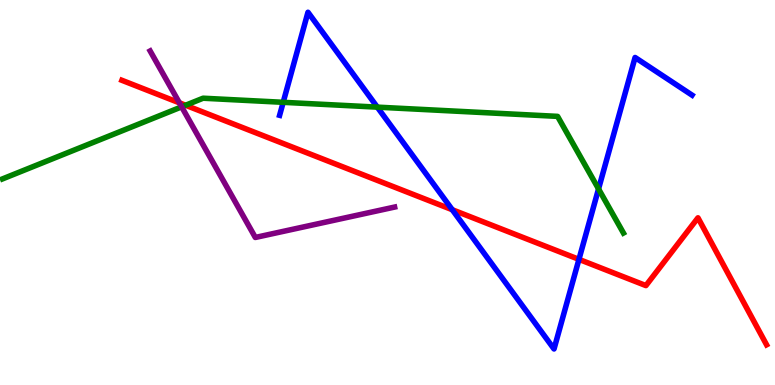[{'lines': ['blue', 'red'], 'intersections': [{'x': 5.84, 'y': 4.55}, {'x': 7.47, 'y': 3.26}]}, {'lines': ['green', 'red'], 'intersections': [{'x': 2.39, 'y': 7.27}]}, {'lines': ['purple', 'red'], 'intersections': [{'x': 2.31, 'y': 7.33}]}, {'lines': ['blue', 'green'], 'intersections': [{'x': 3.65, 'y': 7.34}, {'x': 4.87, 'y': 7.22}, {'x': 7.72, 'y': 5.09}]}, {'lines': ['blue', 'purple'], 'intersections': []}, {'lines': ['green', 'purple'], 'intersections': [{'x': 2.34, 'y': 7.22}]}]